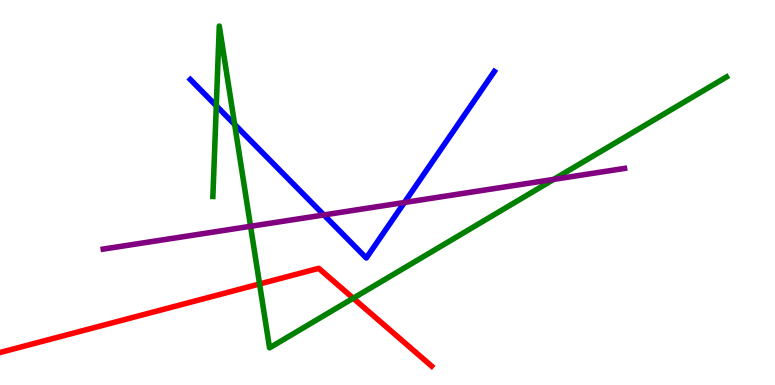[{'lines': ['blue', 'red'], 'intersections': []}, {'lines': ['green', 'red'], 'intersections': [{'x': 3.35, 'y': 2.62}, {'x': 4.56, 'y': 2.25}]}, {'lines': ['purple', 'red'], 'intersections': []}, {'lines': ['blue', 'green'], 'intersections': [{'x': 2.79, 'y': 7.25}, {'x': 3.03, 'y': 6.77}]}, {'lines': ['blue', 'purple'], 'intersections': [{'x': 4.18, 'y': 4.42}, {'x': 5.22, 'y': 4.74}]}, {'lines': ['green', 'purple'], 'intersections': [{'x': 3.23, 'y': 4.12}, {'x': 7.14, 'y': 5.34}]}]